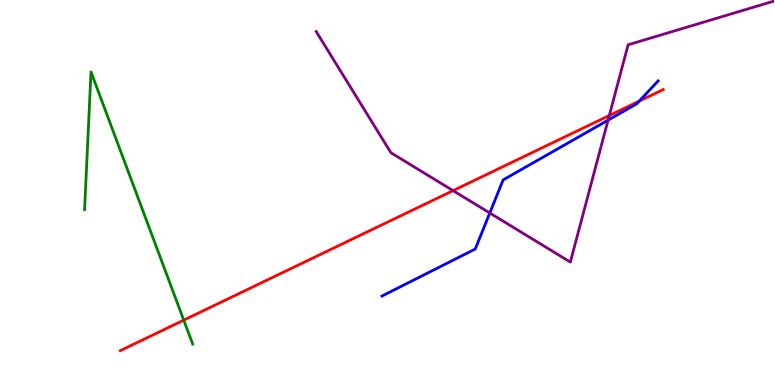[{'lines': ['blue', 'red'], 'intersections': [{'x': 8.25, 'y': 7.37}]}, {'lines': ['green', 'red'], 'intersections': [{'x': 2.37, 'y': 1.68}]}, {'lines': ['purple', 'red'], 'intersections': [{'x': 5.85, 'y': 5.05}, {'x': 7.86, 'y': 7.0}]}, {'lines': ['blue', 'green'], 'intersections': []}, {'lines': ['blue', 'purple'], 'intersections': [{'x': 6.32, 'y': 4.47}, {'x': 7.85, 'y': 6.88}]}, {'lines': ['green', 'purple'], 'intersections': []}]